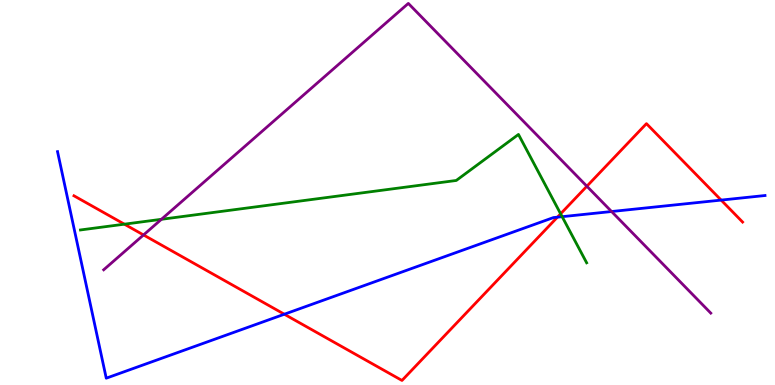[{'lines': ['blue', 'red'], 'intersections': [{'x': 3.67, 'y': 1.84}, {'x': 7.19, 'y': 4.36}, {'x': 9.3, 'y': 4.8}]}, {'lines': ['green', 'red'], 'intersections': [{'x': 1.6, 'y': 4.18}, {'x': 7.23, 'y': 4.45}]}, {'lines': ['purple', 'red'], 'intersections': [{'x': 1.85, 'y': 3.9}, {'x': 7.57, 'y': 5.16}]}, {'lines': ['blue', 'green'], 'intersections': [{'x': 7.25, 'y': 4.37}]}, {'lines': ['blue', 'purple'], 'intersections': [{'x': 7.89, 'y': 4.51}]}, {'lines': ['green', 'purple'], 'intersections': [{'x': 2.08, 'y': 4.3}]}]